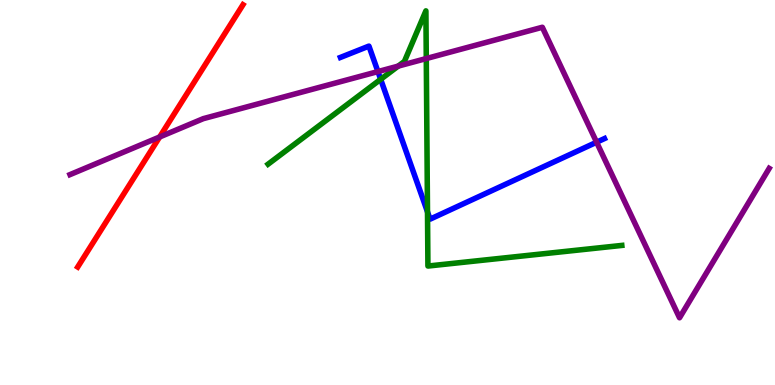[{'lines': ['blue', 'red'], 'intersections': []}, {'lines': ['green', 'red'], 'intersections': []}, {'lines': ['purple', 'red'], 'intersections': [{'x': 2.06, 'y': 6.44}]}, {'lines': ['blue', 'green'], 'intersections': [{'x': 4.91, 'y': 7.94}, {'x': 5.52, 'y': 4.5}]}, {'lines': ['blue', 'purple'], 'intersections': [{'x': 4.88, 'y': 8.14}, {'x': 7.7, 'y': 6.31}]}, {'lines': ['green', 'purple'], 'intersections': [{'x': 5.14, 'y': 8.28}, {'x': 5.5, 'y': 8.48}]}]